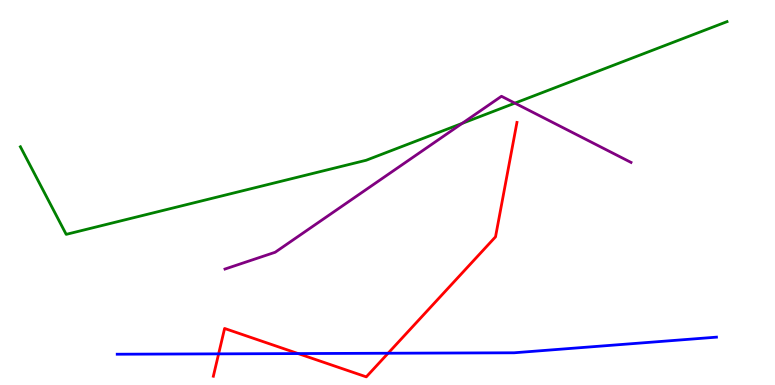[{'lines': ['blue', 'red'], 'intersections': [{'x': 2.82, 'y': 0.809}, {'x': 3.85, 'y': 0.816}, {'x': 5.01, 'y': 0.825}]}, {'lines': ['green', 'red'], 'intersections': []}, {'lines': ['purple', 'red'], 'intersections': []}, {'lines': ['blue', 'green'], 'intersections': []}, {'lines': ['blue', 'purple'], 'intersections': []}, {'lines': ['green', 'purple'], 'intersections': [{'x': 5.96, 'y': 6.79}, {'x': 6.64, 'y': 7.32}]}]